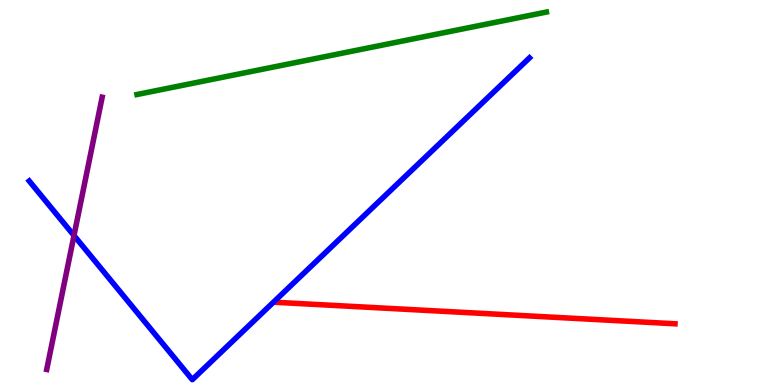[{'lines': ['blue', 'red'], 'intersections': []}, {'lines': ['green', 'red'], 'intersections': []}, {'lines': ['purple', 'red'], 'intersections': []}, {'lines': ['blue', 'green'], 'intersections': []}, {'lines': ['blue', 'purple'], 'intersections': [{'x': 0.955, 'y': 3.88}]}, {'lines': ['green', 'purple'], 'intersections': []}]